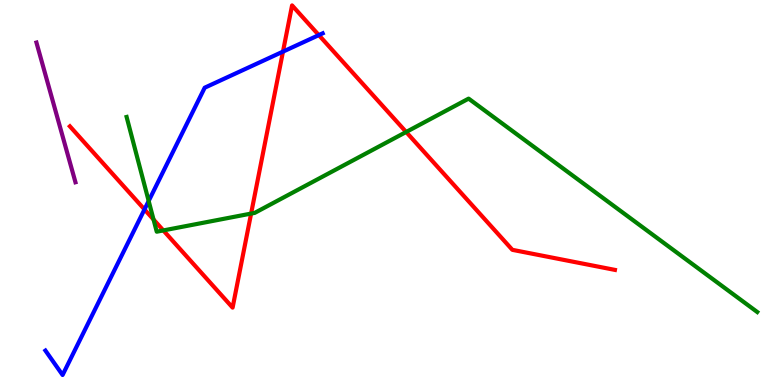[{'lines': ['blue', 'red'], 'intersections': [{'x': 1.86, 'y': 4.56}, {'x': 3.65, 'y': 8.66}, {'x': 4.11, 'y': 9.09}]}, {'lines': ['green', 'red'], 'intersections': [{'x': 1.98, 'y': 4.3}, {'x': 2.11, 'y': 4.01}, {'x': 3.24, 'y': 4.45}, {'x': 5.24, 'y': 6.57}]}, {'lines': ['purple', 'red'], 'intersections': []}, {'lines': ['blue', 'green'], 'intersections': [{'x': 1.92, 'y': 4.78}]}, {'lines': ['blue', 'purple'], 'intersections': []}, {'lines': ['green', 'purple'], 'intersections': []}]